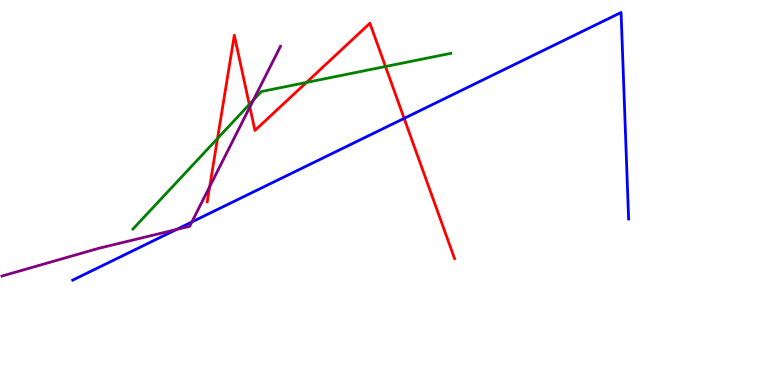[{'lines': ['blue', 'red'], 'intersections': [{'x': 5.21, 'y': 6.93}]}, {'lines': ['green', 'red'], 'intersections': [{'x': 2.81, 'y': 6.4}, {'x': 3.22, 'y': 7.29}, {'x': 3.95, 'y': 7.86}, {'x': 4.97, 'y': 8.27}]}, {'lines': ['purple', 'red'], 'intersections': [{'x': 2.71, 'y': 5.15}, {'x': 3.22, 'y': 7.22}]}, {'lines': ['blue', 'green'], 'intersections': []}, {'lines': ['blue', 'purple'], 'intersections': [{'x': 2.28, 'y': 4.04}, {'x': 2.48, 'y': 4.23}]}, {'lines': ['green', 'purple'], 'intersections': [{'x': 3.27, 'y': 7.4}]}]